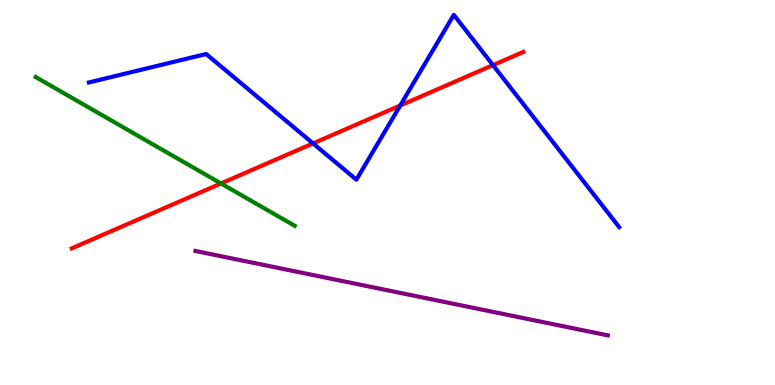[{'lines': ['blue', 'red'], 'intersections': [{'x': 4.04, 'y': 6.27}, {'x': 5.16, 'y': 7.26}, {'x': 6.36, 'y': 8.31}]}, {'lines': ['green', 'red'], 'intersections': [{'x': 2.85, 'y': 5.23}]}, {'lines': ['purple', 'red'], 'intersections': []}, {'lines': ['blue', 'green'], 'intersections': []}, {'lines': ['blue', 'purple'], 'intersections': []}, {'lines': ['green', 'purple'], 'intersections': []}]